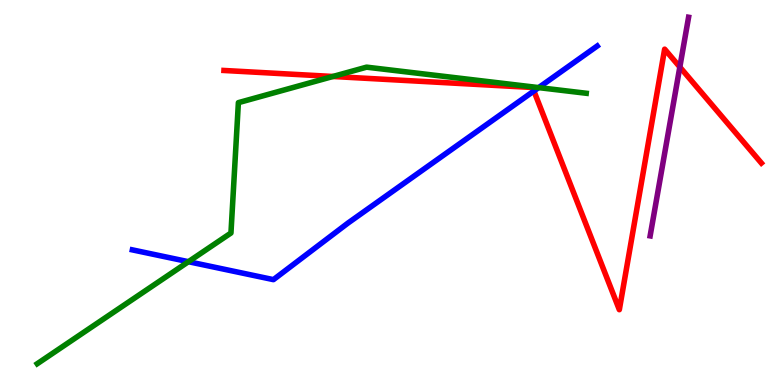[{'lines': ['blue', 'red'], 'intersections': [{'x': 6.89, 'y': 7.64}]}, {'lines': ['green', 'red'], 'intersections': [{'x': 4.3, 'y': 8.01}]}, {'lines': ['purple', 'red'], 'intersections': [{'x': 8.77, 'y': 8.26}]}, {'lines': ['blue', 'green'], 'intersections': [{'x': 2.43, 'y': 3.2}, {'x': 6.95, 'y': 7.72}]}, {'lines': ['blue', 'purple'], 'intersections': []}, {'lines': ['green', 'purple'], 'intersections': []}]